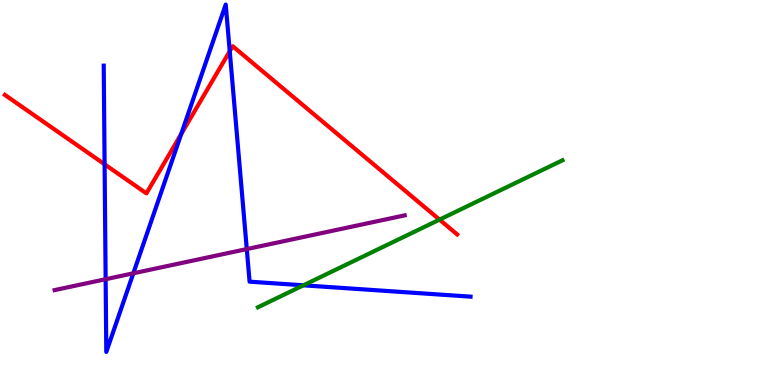[{'lines': ['blue', 'red'], 'intersections': [{'x': 1.35, 'y': 5.73}, {'x': 2.34, 'y': 6.52}, {'x': 2.96, 'y': 8.67}]}, {'lines': ['green', 'red'], 'intersections': [{'x': 5.67, 'y': 4.3}]}, {'lines': ['purple', 'red'], 'intersections': []}, {'lines': ['blue', 'green'], 'intersections': [{'x': 3.92, 'y': 2.59}]}, {'lines': ['blue', 'purple'], 'intersections': [{'x': 1.36, 'y': 2.75}, {'x': 1.72, 'y': 2.9}, {'x': 3.18, 'y': 3.53}]}, {'lines': ['green', 'purple'], 'intersections': []}]